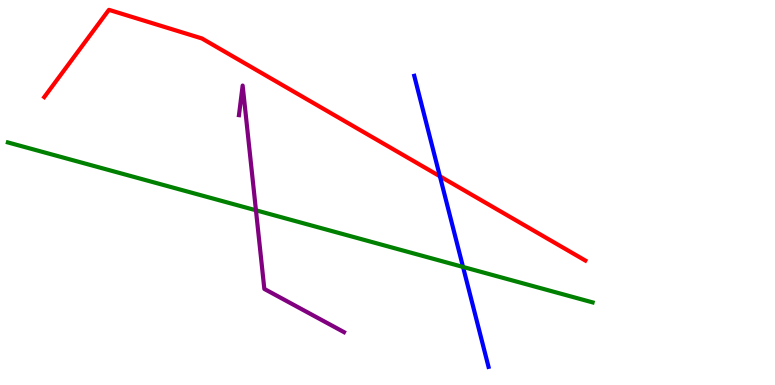[{'lines': ['blue', 'red'], 'intersections': [{'x': 5.68, 'y': 5.42}]}, {'lines': ['green', 'red'], 'intersections': []}, {'lines': ['purple', 'red'], 'intersections': []}, {'lines': ['blue', 'green'], 'intersections': [{'x': 5.97, 'y': 3.07}]}, {'lines': ['blue', 'purple'], 'intersections': []}, {'lines': ['green', 'purple'], 'intersections': [{'x': 3.3, 'y': 4.54}]}]